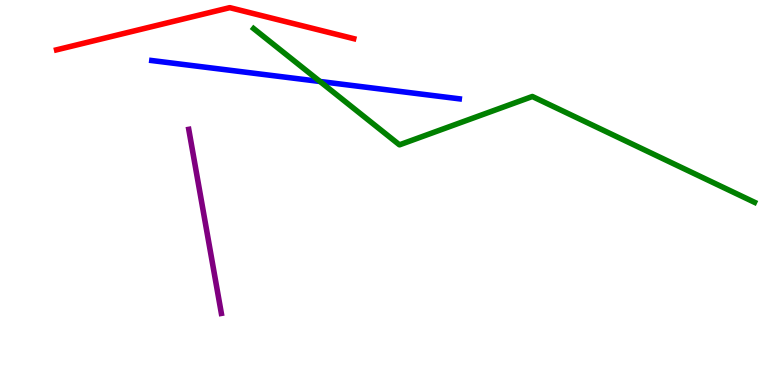[{'lines': ['blue', 'red'], 'intersections': []}, {'lines': ['green', 'red'], 'intersections': []}, {'lines': ['purple', 'red'], 'intersections': []}, {'lines': ['blue', 'green'], 'intersections': [{'x': 4.13, 'y': 7.88}]}, {'lines': ['blue', 'purple'], 'intersections': []}, {'lines': ['green', 'purple'], 'intersections': []}]